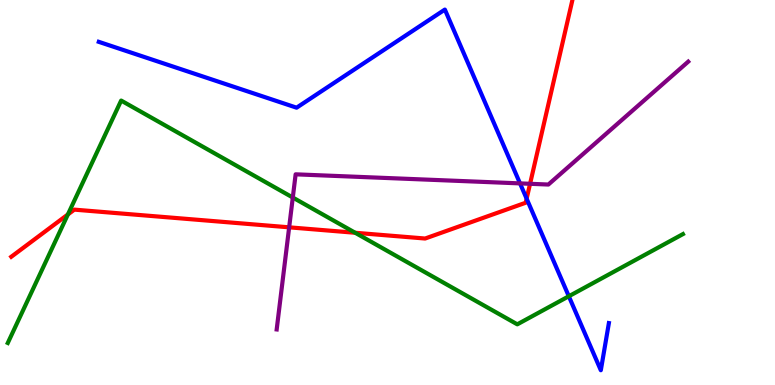[{'lines': ['blue', 'red'], 'intersections': [{'x': 6.8, 'y': 4.84}]}, {'lines': ['green', 'red'], 'intersections': [{'x': 0.876, 'y': 4.43}, {'x': 4.58, 'y': 3.95}]}, {'lines': ['purple', 'red'], 'intersections': [{'x': 3.73, 'y': 4.1}, {'x': 6.84, 'y': 5.23}]}, {'lines': ['blue', 'green'], 'intersections': [{'x': 7.34, 'y': 2.3}]}, {'lines': ['blue', 'purple'], 'intersections': [{'x': 6.71, 'y': 5.24}]}, {'lines': ['green', 'purple'], 'intersections': [{'x': 3.78, 'y': 4.87}]}]